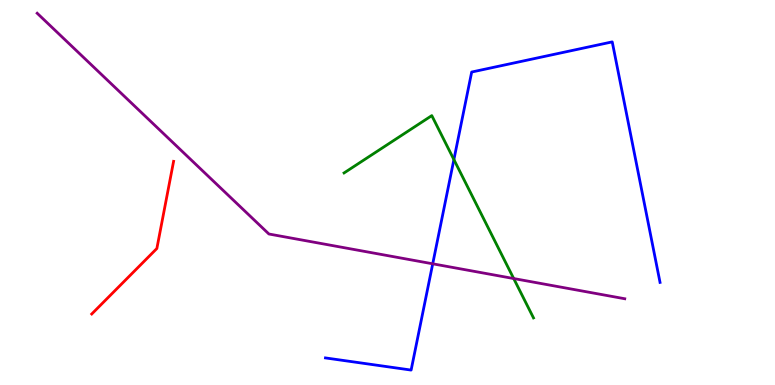[{'lines': ['blue', 'red'], 'intersections': []}, {'lines': ['green', 'red'], 'intersections': []}, {'lines': ['purple', 'red'], 'intersections': []}, {'lines': ['blue', 'green'], 'intersections': [{'x': 5.86, 'y': 5.85}]}, {'lines': ['blue', 'purple'], 'intersections': [{'x': 5.58, 'y': 3.15}]}, {'lines': ['green', 'purple'], 'intersections': [{'x': 6.63, 'y': 2.77}]}]